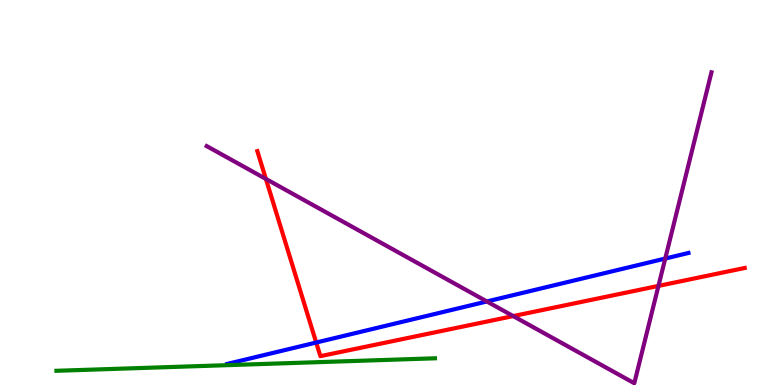[{'lines': ['blue', 'red'], 'intersections': [{'x': 4.08, 'y': 1.1}]}, {'lines': ['green', 'red'], 'intersections': []}, {'lines': ['purple', 'red'], 'intersections': [{'x': 3.43, 'y': 5.35}, {'x': 6.62, 'y': 1.79}, {'x': 8.5, 'y': 2.57}]}, {'lines': ['blue', 'green'], 'intersections': []}, {'lines': ['blue', 'purple'], 'intersections': [{'x': 6.28, 'y': 2.17}, {'x': 8.58, 'y': 3.28}]}, {'lines': ['green', 'purple'], 'intersections': []}]